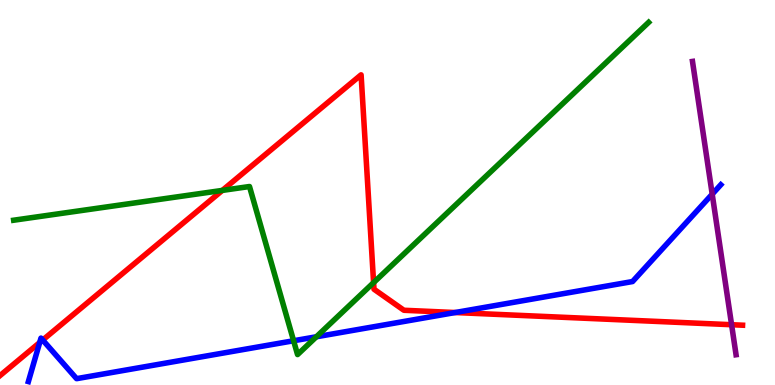[{'lines': ['blue', 'red'], 'intersections': [{'x': 0.512, 'y': 1.1}, {'x': 0.551, 'y': 1.17}, {'x': 5.87, 'y': 1.88}]}, {'lines': ['green', 'red'], 'intersections': [{'x': 2.87, 'y': 5.05}, {'x': 4.82, 'y': 2.66}]}, {'lines': ['purple', 'red'], 'intersections': [{'x': 9.44, 'y': 1.57}]}, {'lines': ['blue', 'green'], 'intersections': [{'x': 3.79, 'y': 1.15}, {'x': 4.08, 'y': 1.25}]}, {'lines': ['blue', 'purple'], 'intersections': [{'x': 9.19, 'y': 4.96}]}, {'lines': ['green', 'purple'], 'intersections': []}]